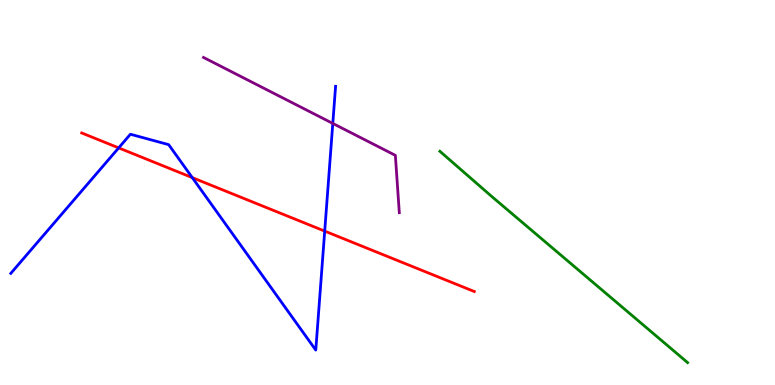[{'lines': ['blue', 'red'], 'intersections': [{'x': 1.53, 'y': 6.16}, {'x': 2.48, 'y': 5.39}, {'x': 4.19, 'y': 4.0}]}, {'lines': ['green', 'red'], 'intersections': []}, {'lines': ['purple', 'red'], 'intersections': []}, {'lines': ['blue', 'green'], 'intersections': []}, {'lines': ['blue', 'purple'], 'intersections': [{'x': 4.29, 'y': 6.79}]}, {'lines': ['green', 'purple'], 'intersections': []}]